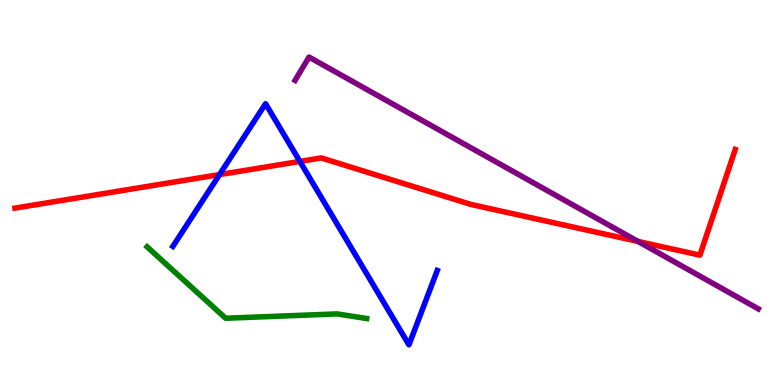[{'lines': ['blue', 'red'], 'intersections': [{'x': 2.83, 'y': 5.46}, {'x': 3.87, 'y': 5.81}]}, {'lines': ['green', 'red'], 'intersections': []}, {'lines': ['purple', 'red'], 'intersections': [{'x': 8.23, 'y': 3.73}]}, {'lines': ['blue', 'green'], 'intersections': []}, {'lines': ['blue', 'purple'], 'intersections': []}, {'lines': ['green', 'purple'], 'intersections': []}]